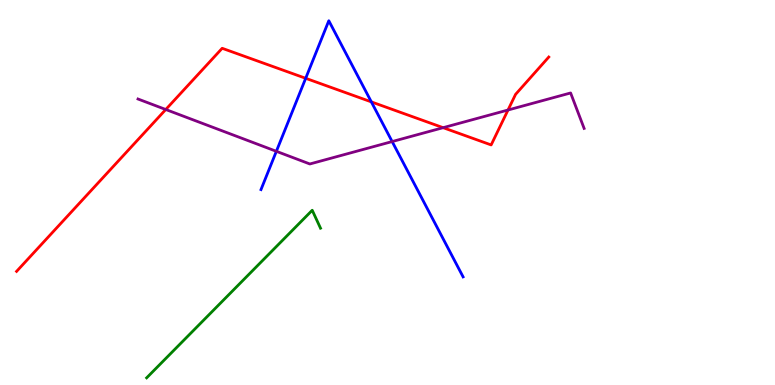[{'lines': ['blue', 'red'], 'intersections': [{'x': 3.94, 'y': 7.97}, {'x': 4.79, 'y': 7.35}]}, {'lines': ['green', 'red'], 'intersections': []}, {'lines': ['purple', 'red'], 'intersections': [{'x': 2.14, 'y': 7.16}, {'x': 5.72, 'y': 6.68}, {'x': 6.56, 'y': 7.14}]}, {'lines': ['blue', 'green'], 'intersections': []}, {'lines': ['blue', 'purple'], 'intersections': [{'x': 3.57, 'y': 6.07}, {'x': 5.06, 'y': 6.32}]}, {'lines': ['green', 'purple'], 'intersections': []}]